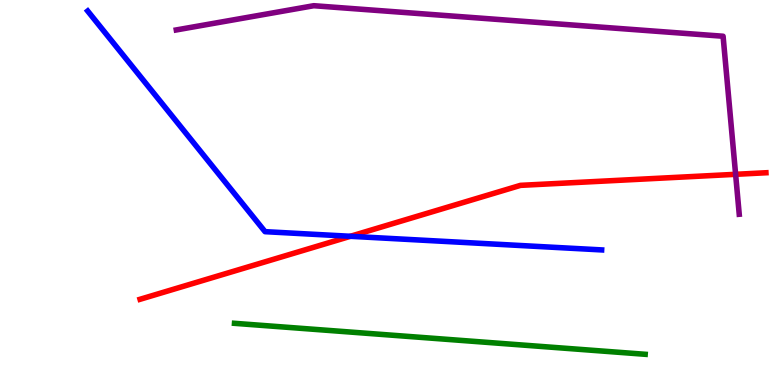[{'lines': ['blue', 'red'], 'intersections': [{'x': 4.52, 'y': 3.86}]}, {'lines': ['green', 'red'], 'intersections': []}, {'lines': ['purple', 'red'], 'intersections': [{'x': 9.49, 'y': 5.47}]}, {'lines': ['blue', 'green'], 'intersections': []}, {'lines': ['blue', 'purple'], 'intersections': []}, {'lines': ['green', 'purple'], 'intersections': []}]